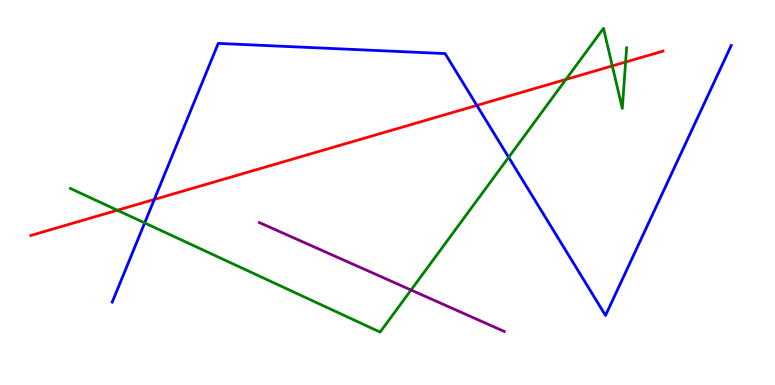[{'lines': ['blue', 'red'], 'intersections': [{'x': 1.99, 'y': 4.82}, {'x': 6.15, 'y': 7.26}]}, {'lines': ['green', 'red'], 'intersections': [{'x': 1.51, 'y': 4.54}, {'x': 7.3, 'y': 7.94}, {'x': 7.9, 'y': 8.29}, {'x': 8.07, 'y': 8.39}]}, {'lines': ['purple', 'red'], 'intersections': []}, {'lines': ['blue', 'green'], 'intersections': [{'x': 1.87, 'y': 4.21}, {'x': 6.56, 'y': 5.91}]}, {'lines': ['blue', 'purple'], 'intersections': []}, {'lines': ['green', 'purple'], 'intersections': [{'x': 5.3, 'y': 2.47}]}]